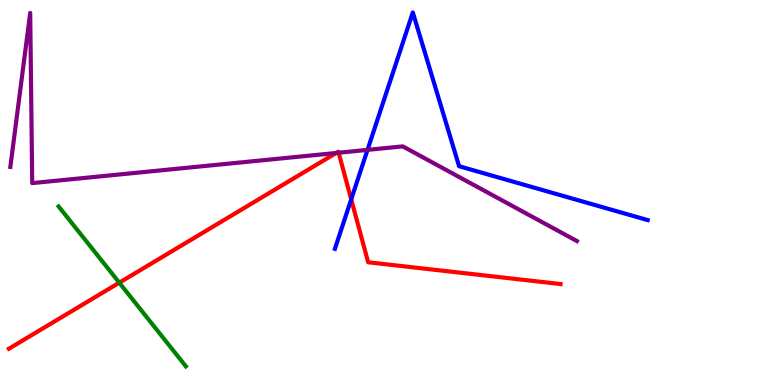[{'lines': ['blue', 'red'], 'intersections': [{'x': 4.53, 'y': 4.82}]}, {'lines': ['green', 'red'], 'intersections': [{'x': 1.54, 'y': 2.66}]}, {'lines': ['purple', 'red'], 'intersections': [{'x': 4.34, 'y': 6.03}, {'x': 4.37, 'y': 6.03}]}, {'lines': ['blue', 'green'], 'intersections': []}, {'lines': ['blue', 'purple'], 'intersections': [{'x': 4.74, 'y': 6.11}]}, {'lines': ['green', 'purple'], 'intersections': []}]